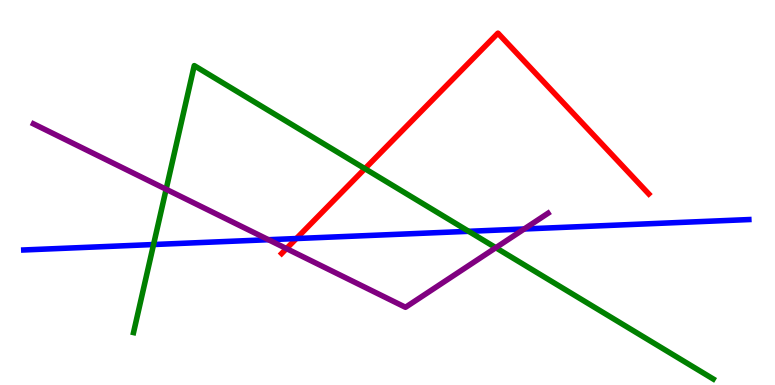[{'lines': ['blue', 'red'], 'intersections': [{'x': 3.82, 'y': 3.8}]}, {'lines': ['green', 'red'], 'intersections': [{'x': 4.71, 'y': 5.62}]}, {'lines': ['purple', 'red'], 'intersections': [{'x': 3.7, 'y': 3.54}]}, {'lines': ['blue', 'green'], 'intersections': [{'x': 1.98, 'y': 3.65}, {'x': 6.05, 'y': 3.99}]}, {'lines': ['blue', 'purple'], 'intersections': [{'x': 3.46, 'y': 3.77}, {'x': 6.76, 'y': 4.05}]}, {'lines': ['green', 'purple'], 'intersections': [{'x': 2.14, 'y': 5.08}, {'x': 6.4, 'y': 3.57}]}]